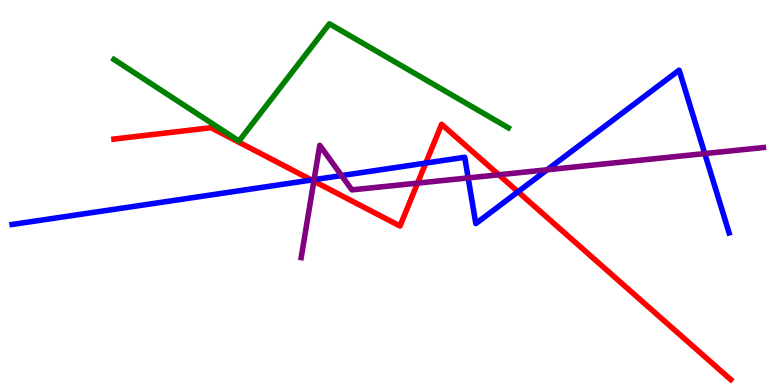[{'lines': ['blue', 'red'], 'intersections': [{'x': 4.02, 'y': 5.32}, {'x': 5.49, 'y': 5.76}, {'x': 6.68, 'y': 5.02}]}, {'lines': ['green', 'red'], 'intersections': []}, {'lines': ['purple', 'red'], 'intersections': [{'x': 4.05, 'y': 5.29}, {'x': 5.39, 'y': 5.24}, {'x': 6.44, 'y': 5.46}]}, {'lines': ['blue', 'green'], 'intersections': []}, {'lines': ['blue', 'purple'], 'intersections': [{'x': 4.05, 'y': 5.33}, {'x': 4.41, 'y': 5.44}, {'x': 6.04, 'y': 5.38}, {'x': 7.06, 'y': 5.59}, {'x': 9.09, 'y': 6.01}]}, {'lines': ['green', 'purple'], 'intersections': []}]